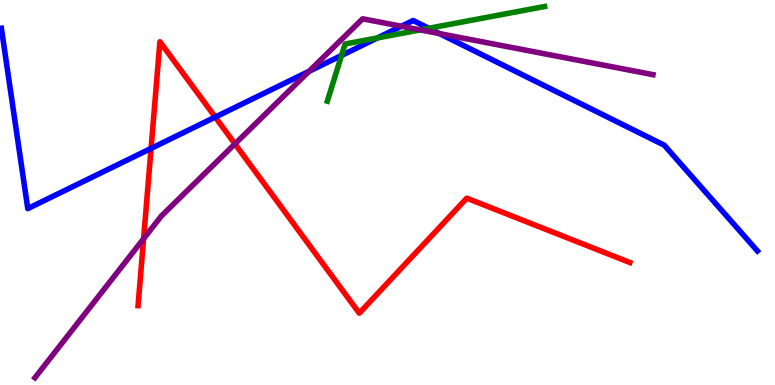[{'lines': ['blue', 'red'], 'intersections': [{'x': 1.95, 'y': 6.15}, {'x': 2.78, 'y': 6.96}]}, {'lines': ['green', 'red'], 'intersections': []}, {'lines': ['purple', 'red'], 'intersections': [{'x': 1.85, 'y': 3.8}, {'x': 3.03, 'y': 6.26}]}, {'lines': ['blue', 'green'], 'intersections': [{'x': 4.41, 'y': 8.56}, {'x': 4.87, 'y': 9.01}, {'x': 5.53, 'y': 9.27}]}, {'lines': ['blue', 'purple'], 'intersections': [{'x': 3.99, 'y': 8.15}, {'x': 5.18, 'y': 9.32}, {'x': 5.67, 'y': 9.13}]}, {'lines': ['green', 'purple'], 'intersections': [{'x': 5.42, 'y': 9.22}]}]